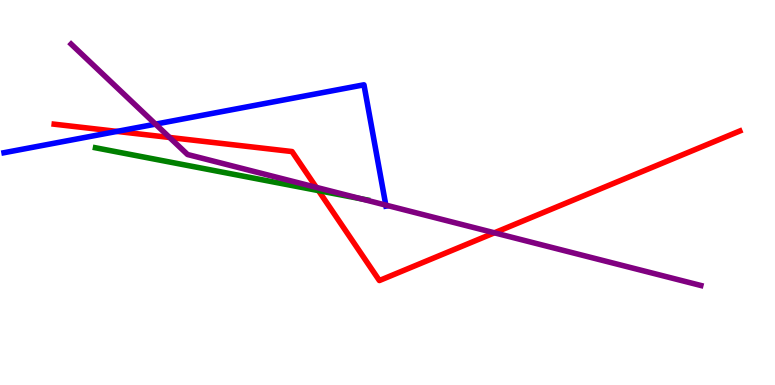[{'lines': ['blue', 'red'], 'intersections': [{'x': 1.51, 'y': 6.59}]}, {'lines': ['green', 'red'], 'intersections': [{'x': 4.11, 'y': 5.05}]}, {'lines': ['purple', 'red'], 'intersections': [{'x': 2.19, 'y': 6.43}, {'x': 4.08, 'y': 5.13}, {'x': 6.38, 'y': 3.95}]}, {'lines': ['blue', 'green'], 'intersections': []}, {'lines': ['blue', 'purple'], 'intersections': [{'x': 2.01, 'y': 6.78}, {'x': 4.98, 'y': 4.67}]}, {'lines': ['green', 'purple'], 'intersections': [{'x': 4.66, 'y': 4.84}]}]